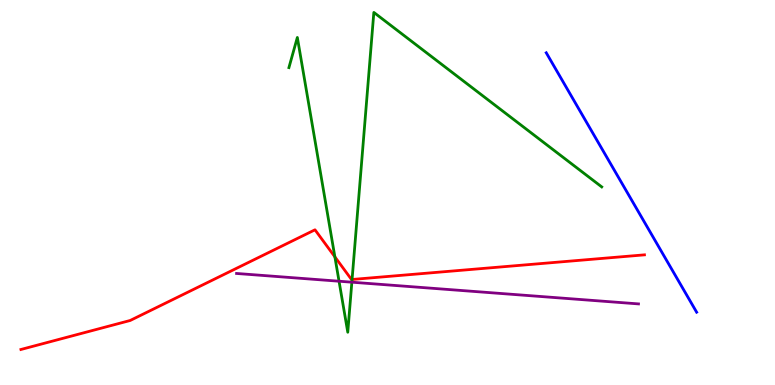[{'lines': ['blue', 'red'], 'intersections': []}, {'lines': ['green', 'red'], 'intersections': [{'x': 4.32, 'y': 3.33}, {'x': 4.54, 'y': 2.74}]}, {'lines': ['purple', 'red'], 'intersections': []}, {'lines': ['blue', 'green'], 'intersections': []}, {'lines': ['blue', 'purple'], 'intersections': []}, {'lines': ['green', 'purple'], 'intersections': [{'x': 4.37, 'y': 2.7}, {'x': 4.54, 'y': 2.67}]}]